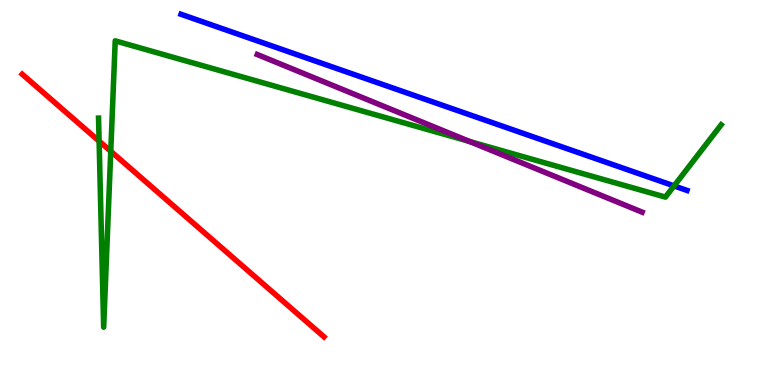[{'lines': ['blue', 'red'], 'intersections': []}, {'lines': ['green', 'red'], 'intersections': [{'x': 1.28, 'y': 6.33}, {'x': 1.43, 'y': 6.07}]}, {'lines': ['purple', 'red'], 'intersections': []}, {'lines': ['blue', 'green'], 'intersections': [{'x': 8.7, 'y': 5.17}]}, {'lines': ['blue', 'purple'], 'intersections': []}, {'lines': ['green', 'purple'], 'intersections': [{'x': 6.06, 'y': 6.33}]}]